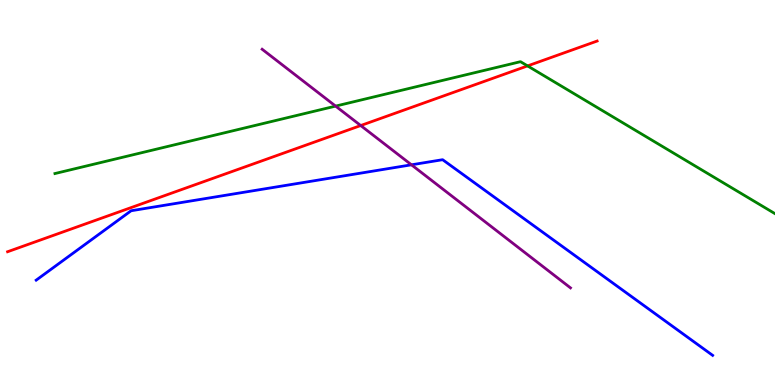[{'lines': ['blue', 'red'], 'intersections': []}, {'lines': ['green', 'red'], 'intersections': [{'x': 6.81, 'y': 8.29}]}, {'lines': ['purple', 'red'], 'intersections': [{'x': 4.65, 'y': 6.74}]}, {'lines': ['blue', 'green'], 'intersections': []}, {'lines': ['blue', 'purple'], 'intersections': [{'x': 5.31, 'y': 5.72}]}, {'lines': ['green', 'purple'], 'intersections': [{'x': 4.33, 'y': 7.24}]}]